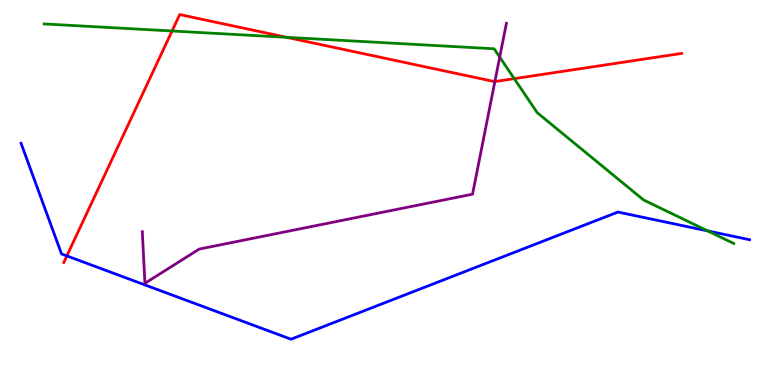[{'lines': ['blue', 'red'], 'intersections': [{'x': 0.863, 'y': 3.35}]}, {'lines': ['green', 'red'], 'intersections': [{'x': 2.22, 'y': 9.19}, {'x': 3.7, 'y': 9.03}, {'x': 6.64, 'y': 7.96}]}, {'lines': ['purple', 'red'], 'intersections': [{'x': 6.39, 'y': 7.88}]}, {'lines': ['blue', 'green'], 'intersections': [{'x': 9.13, 'y': 4.0}]}, {'lines': ['blue', 'purple'], 'intersections': []}, {'lines': ['green', 'purple'], 'intersections': [{'x': 6.45, 'y': 8.52}]}]